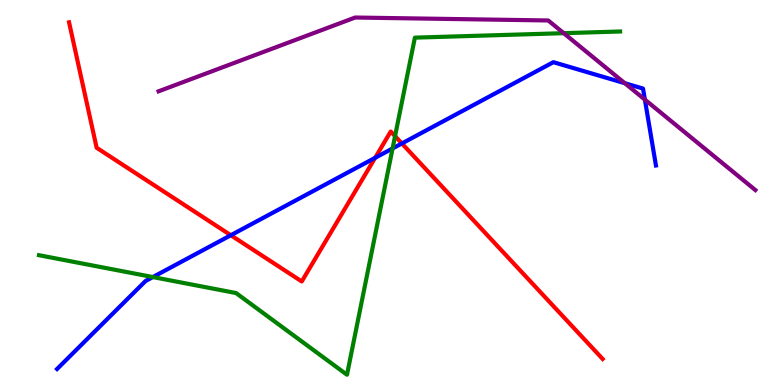[{'lines': ['blue', 'red'], 'intersections': [{'x': 2.98, 'y': 3.89}, {'x': 4.84, 'y': 5.9}, {'x': 5.19, 'y': 6.27}]}, {'lines': ['green', 'red'], 'intersections': [{'x': 5.1, 'y': 6.46}]}, {'lines': ['purple', 'red'], 'intersections': []}, {'lines': ['blue', 'green'], 'intersections': [{'x': 1.97, 'y': 2.8}, {'x': 5.07, 'y': 6.14}]}, {'lines': ['blue', 'purple'], 'intersections': [{'x': 8.06, 'y': 7.84}, {'x': 8.32, 'y': 7.41}]}, {'lines': ['green', 'purple'], 'intersections': [{'x': 7.27, 'y': 9.14}]}]